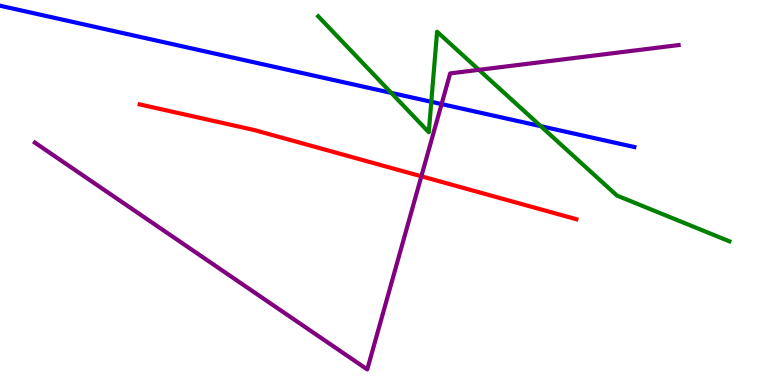[{'lines': ['blue', 'red'], 'intersections': []}, {'lines': ['green', 'red'], 'intersections': []}, {'lines': ['purple', 'red'], 'intersections': [{'x': 5.44, 'y': 5.42}]}, {'lines': ['blue', 'green'], 'intersections': [{'x': 5.05, 'y': 7.59}, {'x': 5.57, 'y': 7.36}, {'x': 6.98, 'y': 6.72}]}, {'lines': ['blue', 'purple'], 'intersections': [{'x': 5.7, 'y': 7.3}]}, {'lines': ['green', 'purple'], 'intersections': [{'x': 6.18, 'y': 8.19}]}]